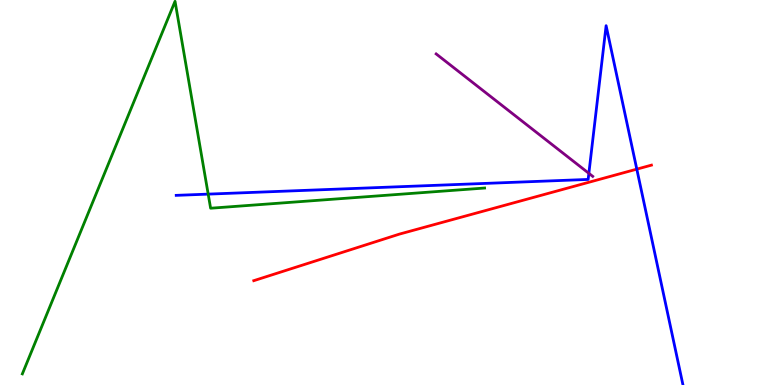[{'lines': ['blue', 'red'], 'intersections': [{'x': 8.22, 'y': 5.61}]}, {'lines': ['green', 'red'], 'intersections': []}, {'lines': ['purple', 'red'], 'intersections': []}, {'lines': ['blue', 'green'], 'intersections': [{'x': 2.69, 'y': 4.96}]}, {'lines': ['blue', 'purple'], 'intersections': [{'x': 7.6, 'y': 5.5}]}, {'lines': ['green', 'purple'], 'intersections': []}]